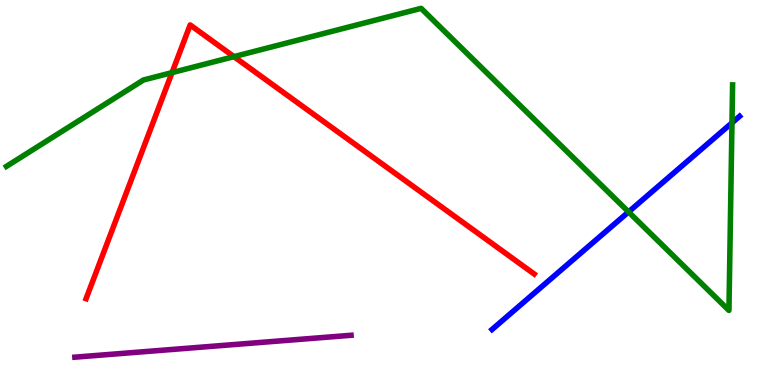[{'lines': ['blue', 'red'], 'intersections': []}, {'lines': ['green', 'red'], 'intersections': [{'x': 2.22, 'y': 8.11}, {'x': 3.02, 'y': 8.53}]}, {'lines': ['purple', 'red'], 'intersections': []}, {'lines': ['blue', 'green'], 'intersections': [{'x': 8.11, 'y': 4.5}, {'x': 9.44, 'y': 6.81}]}, {'lines': ['blue', 'purple'], 'intersections': []}, {'lines': ['green', 'purple'], 'intersections': []}]